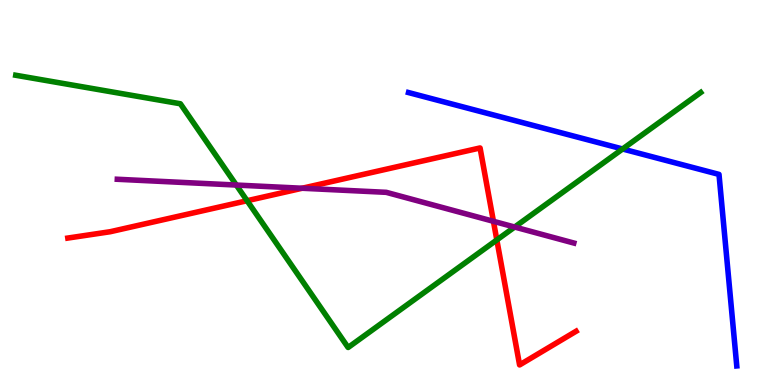[{'lines': ['blue', 'red'], 'intersections': []}, {'lines': ['green', 'red'], 'intersections': [{'x': 3.19, 'y': 4.79}, {'x': 6.41, 'y': 3.77}]}, {'lines': ['purple', 'red'], 'intersections': [{'x': 3.9, 'y': 5.11}, {'x': 6.37, 'y': 4.25}]}, {'lines': ['blue', 'green'], 'intersections': [{'x': 8.03, 'y': 6.13}]}, {'lines': ['blue', 'purple'], 'intersections': []}, {'lines': ['green', 'purple'], 'intersections': [{'x': 3.05, 'y': 5.19}, {'x': 6.64, 'y': 4.1}]}]